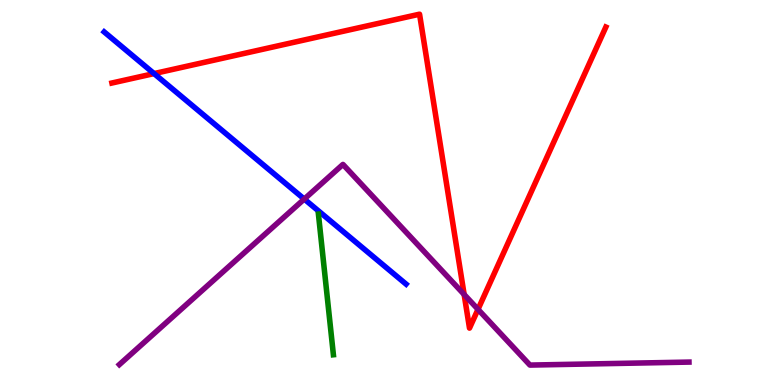[{'lines': ['blue', 'red'], 'intersections': [{'x': 1.99, 'y': 8.09}]}, {'lines': ['green', 'red'], 'intersections': []}, {'lines': ['purple', 'red'], 'intersections': [{'x': 5.99, 'y': 2.35}, {'x': 6.17, 'y': 1.96}]}, {'lines': ['blue', 'green'], 'intersections': []}, {'lines': ['blue', 'purple'], 'intersections': [{'x': 3.93, 'y': 4.83}]}, {'lines': ['green', 'purple'], 'intersections': []}]